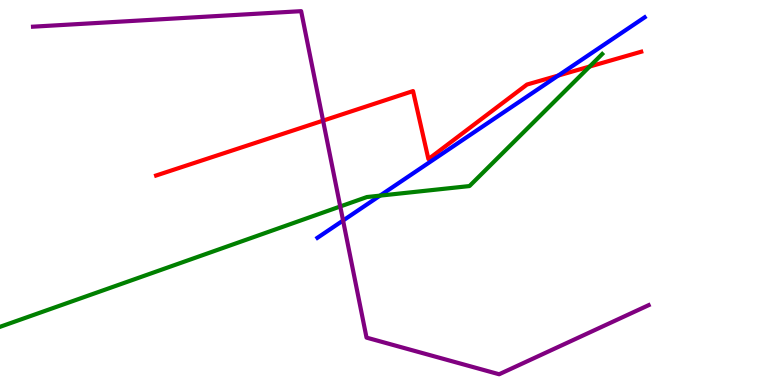[{'lines': ['blue', 'red'], 'intersections': [{'x': 7.2, 'y': 8.04}]}, {'lines': ['green', 'red'], 'intersections': [{'x': 7.61, 'y': 8.27}]}, {'lines': ['purple', 'red'], 'intersections': [{'x': 4.17, 'y': 6.87}]}, {'lines': ['blue', 'green'], 'intersections': [{'x': 4.9, 'y': 4.92}]}, {'lines': ['blue', 'purple'], 'intersections': [{'x': 4.43, 'y': 4.27}]}, {'lines': ['green', 'purple'], 'intersections': [{'x': 4.39, 'y': 4.64}]}]